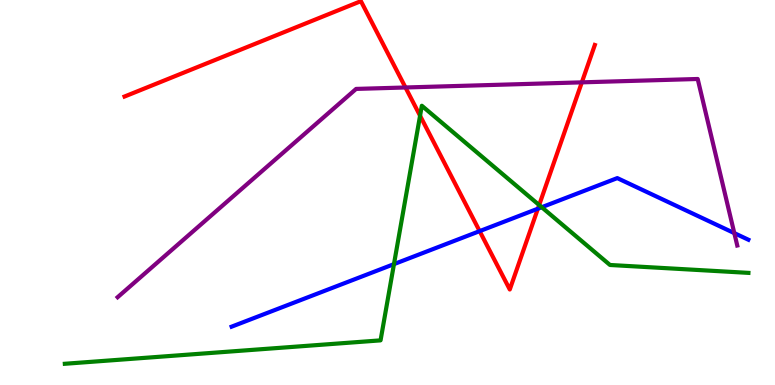[{'lines': ['blue', 'red'], 'intersections': [{'x': 6.19, 'y': 4.0}, {'x': 6.94, 'y': 4.58}]}, {'lines': ['green', 'red'], 'intersections': [{'x': 5.42, 'y': 6.99}, {'x': 6.96, 'y': 4.67}]}, {'lines': ['purple', 'red'], 'intersections': [{'x': 5.23, 'y': 7.73}, {'x': 7.51, 'y': 7.86}]}, {'lines': ['blue', 'green'], 'intersections': [{'x': 5.08, 'y': 3.14}, {'x': 6.99, 'y': 4.62}]}, {'lines': ['blue', 'purple'], 'intersections': [{'x': 9.47, 'y': 3.95}]}, {'lines': ['green', 'purple'], 'intersections': []}]